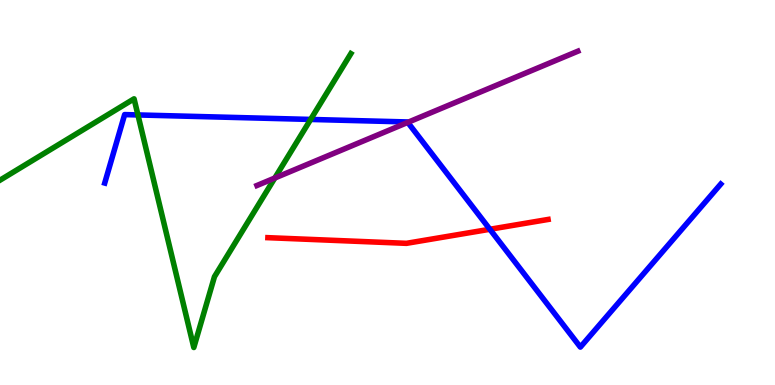[{'lines': ['blue', 'red'], 'intersections': [{'x': 6.32, 'y': 4.04}]}, {'lines': ['green', 'red'], 'intersections': []}, {'lines': ['purple', 'red'], 'intersections': []}, {'lines': ['blue', 'green'], 'intersections': [{'x': 1.78, 'y': 7.01}, {'x': 4.01, 'y': 6.9}]}, {'lines': ['blue', 'purple'], 'intersections': [{'x': 5.26, 'y': 6.82}]}, {'lines': ['green', 'purple'], 'intersections': [{'x': 3.55, 'y': 5.38}]}]